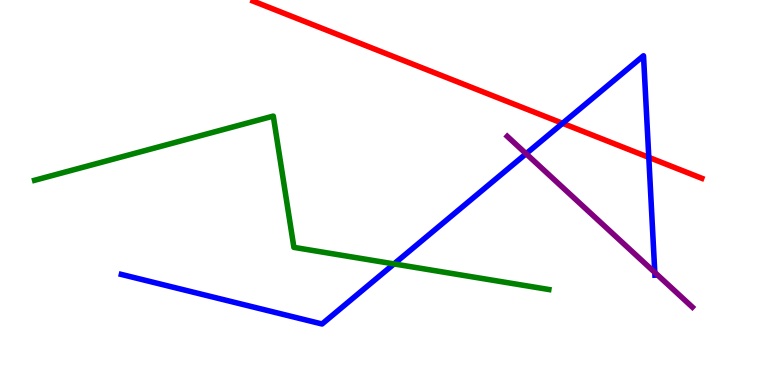[{'lines': ['blue', 'red'], 'intersections': [{'x': 7.26, 'y': 6.8}, {'x': 8.37, 'y': 5.91}]}, {'lines': ['green', 'red'], 'intersections': []}, {'lines': ['purple', 'red'], 'intersections': []}, {'lines': ['blue', 'green'], 'intersections': [{'x': 5.08, 'y': 3.14}]}, {'lines': ['blue', 'purple'], 'intersections': [{'x': 6.79, 'y': 6.01}, {'x': 8.45, 'y': 2.92}]}, {'lines': ['green', 'purple'], 'intersections': []}]